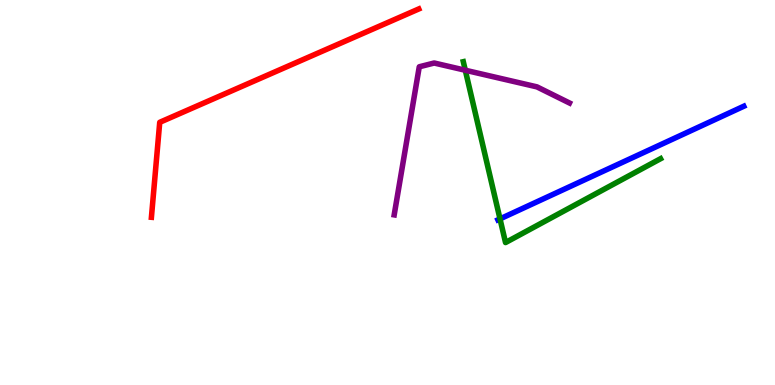[{'lines': ['blue', 'red'], 'intersections': []}, {'lines': ['green', 'red'], 'intersections': []}, {'lines': ['purple', 'red'], 'intersections': []}, {'lines': ['blue', 'green'], 'intersections': [{'x': 6.45, 'y': 4.31}]}, {'lines': ['blue', 'purple'], 'intersections': []}, {'lines': ['green', 'purple'], 'intersections': [{'x': 6.0, 'y': 8.18}]}]